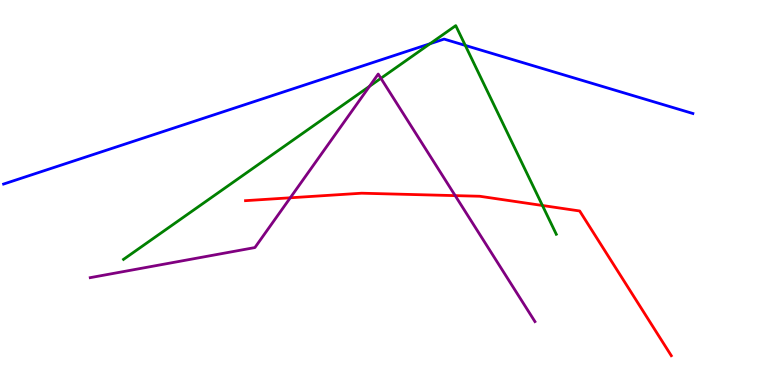[{'lines': ['blue', 'red'], 'intersections': []}, {'lines': ['green', 'red'], 'intersections': [{'x': 7.0, 'y': 4.66}]}, {'lines': ['purple', 'red'], 'intersections': [{'x': 3.75, 'y': 4.86}, {'x': 5.87, 'y': 4.92}]}, {'lines': ['blue', 'green'], 'intersections': [{'x': 5.55, 'y': 8.86}, {'x': 6.0, 'y': 8.82}]}, {'lines': ['blue', 'purple'], 'intersections': []}, {'lines': ['green', 'purple'], 'intersections': [{'x': 4.77, 'y': 7.76}, {'x': 4.91, 'y': 7.97}]}]